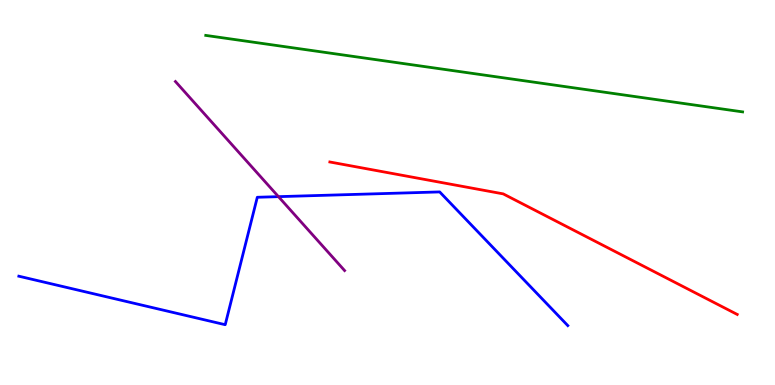[{'lines': ['blue', 'red'], 'intersections': []}, {'lines': ['green', 'red'], 'intersections': []}, {'lines': ['purple', 'red'], 'intersections': []}, {'lines': ['blue', 'green'], 'intersections': []}, {'lines': ['blue', 'purple'], 'intersections': [{'x': 3.59, 'y': 4.89}]}, {'lines': ['green', 'purple'], 'intersections': []}]